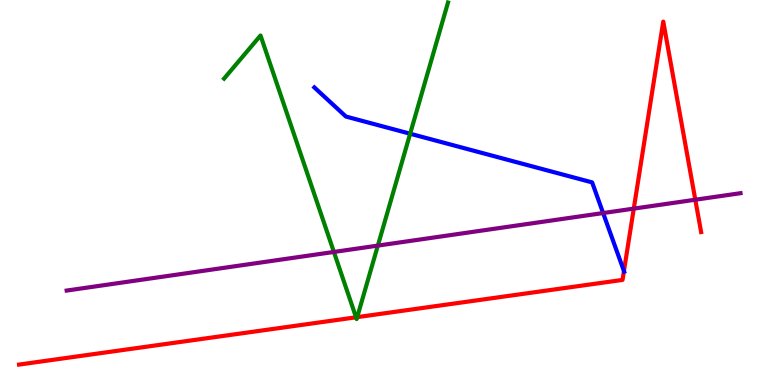[{'lines': ['blue', 'red'], 'intersections': [{'x': 8.05, 'y': 2.96}]}, {'lines': ['green', 'red'], 'intersections': [{'x': 4.59, 'y': 1.76}, {'x': 4.61, 'y': 1.76}]}, {'lines': ['purple', 'red'], 'intersections': [{'x': 8.18, 'y': 4.58}, {'x': 8.97, 'y': 4.81}]}, {'lines': ['blue', 'green'], 'intersections': [{'x': 5.29, 'y': 6.53}]}, {'lines': ['blue', 'purple'], 'intersections': [{'x': 7.78, 'y': 4.47}]}, {'lines': ['green', 'purple'], 'intersections': [{'x': 4.31, 'y': 3.46}, {'x': 4.88, 'y': 3.62}]}]